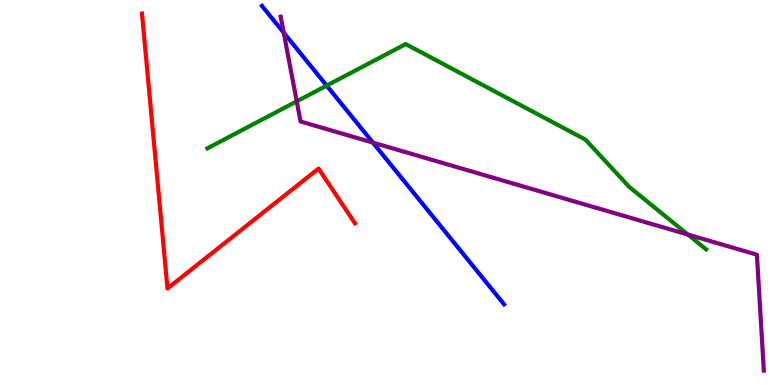[{'lines': ['blue', 'red'], 'intersections': []}, {'lines': ['green', 'red'], 'intersections': []}, {'lines': ['purple', 'red'], 'intersections': []}, {'lines': ['blue', 'green'], 'intersections': [{'x': 4.22, 'y': 7.78}]}, {'lines': ['blue', 'purple'], 'intersections': [{'x': 3.66, 'y': 9.15}, {'x': 4.81, 'y': 6.3}]}, {'lines': ['green', 'purple'], 'intersections': [{'x': 3.83, 'y': 7.37}, {'x': 8.88, 'y': 3.91}]}]